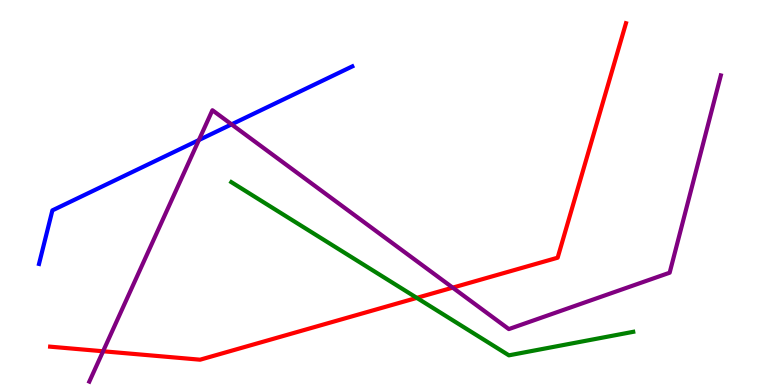[{'lines': ['blue', 'red'], 'intersections': []}, {'lines': ['green', 'red'], 'intersections': [{'x': 5.38, 'y': 2.26}]}, {'lines': ['purple', 'red'], 'intersections': [{'x': 1.33, 'y': 0.876}, {'x': 5.84, 'y': 2.53}]}, {'lines': ['blue', 'green'], 'intersections': []}, {'lines': ['blue', 'purple'], 'intersections': [{'x': 2.57, 'y': 6.36}, {'x': 2.99, 'y': 6.77}]}, {'lines': ['green', 'purple'], 'intersections': []}]